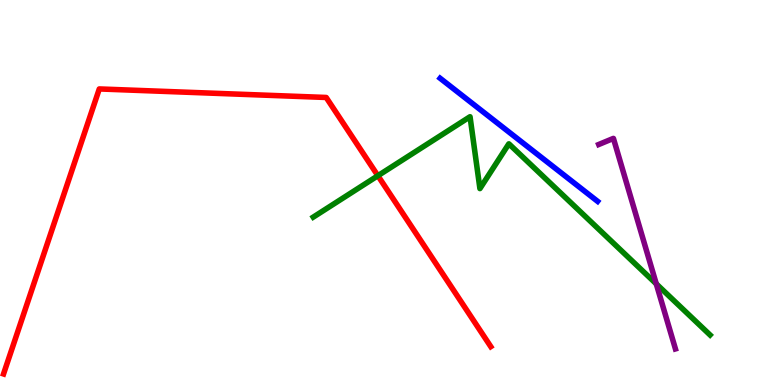[{'lines': ['blue', 'red'], 'intersections': []}, {'lines': ['green', 'red'], 'intersections': [{'x': 4.88, 'y': 5.44}]}, {'lines': ['purple', 'red'], 'intersections': []}, {'lines': ['blue', 'green'], 'intersections': []}, {'lines': ['blue', 'purple'], 'intersections': []}, {'lines': ['green', 'purple'], 'intersections': [{'x': 8.47, 'y': 2.63}]}]